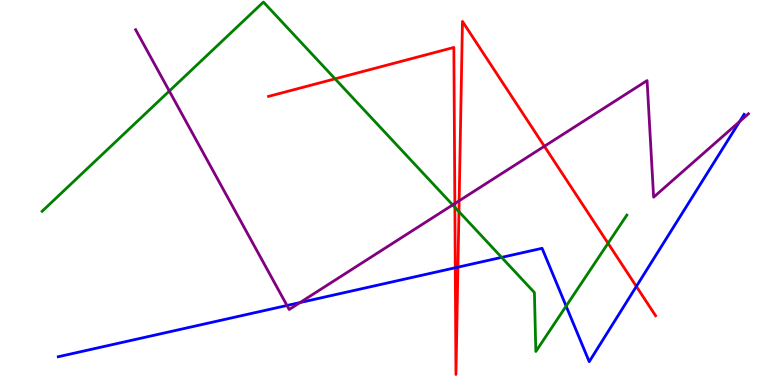[{'lines': ['blue', 'red'], 'intersections': [{'x': 5.87, 'y': 3.05}, {'x': 5.91, 'y': 3.06}, {'x': 8.21, 'y': 2.56}]}, {'lines': ['green', 'red'], 'intersections': [{'x': 4.32, 'y': 7.95}, {'x': 5.87, 'y': 4.62}, {'x': 5.92, 'y': 4.5}, {'x': 7.85, 'y': 3.68}]}, {'lines': ['purple', 'red'], 'intersections': [{'x': 5.87, 'y': 4.71}, {'x': 5.92, 'y': 4.78}, {'x': 7.02, 'y': 6.2}]}, {'lines': ['blue', 'green'], 'intersections': [{'x': 6.47, 'y': 3.31}, {'x': 7.3, 'y': 2.05}]}, {'lines': ['blue', 'purple'], 'intersections': [{'x': 3.7, 'y': 2.07}, {'x': 3.87, 'y': 2.14}, {'x': 9.54, 'y': 6.84}]}, {'lines': ['green', 'purple'], 'intersections': [{'x': 2.18, 'y': 7.63}, {'x': 5.84, 'y': 4.68}]}]